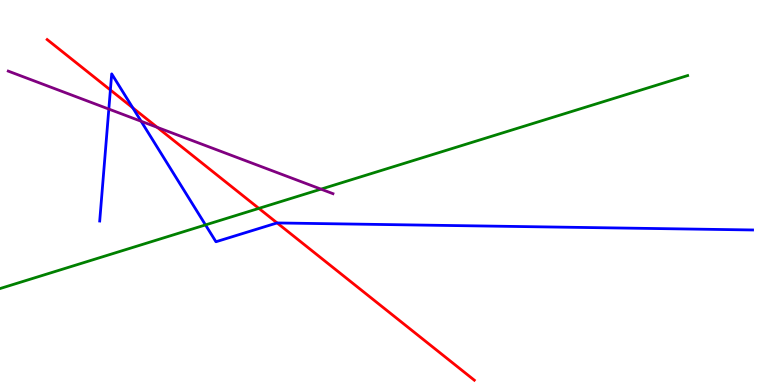[{'lines': ['blue', 'red'], 'intersections': [{'x': 1.42, 'y': 7.66}, {'x': 1.71, 'y': 7.2}, {'x': 3.58, 'y': 4.21}]}, {'lines': ['green', 'red'], 'intersections': [{'x': 3.34, 'y': 4.59}]}, {'lines': ['purple', 'red'], 'intersections': [{'x': 2.03, 'y': 6.69}]}, {'lines': ['blue', 'green'], 'intersections': [{'x': 2.65, 'y': 4.16}]}, {'lines': ['blue', 'purple'], 'intersections': [{'x': 1.4, 'y': 7.17}, {'x': 1.82, 'y': 6.85}]}, {'lines': ['green', 'purple'], 'intersections': [{'x': 4.14, 'y': 5.09}]}]